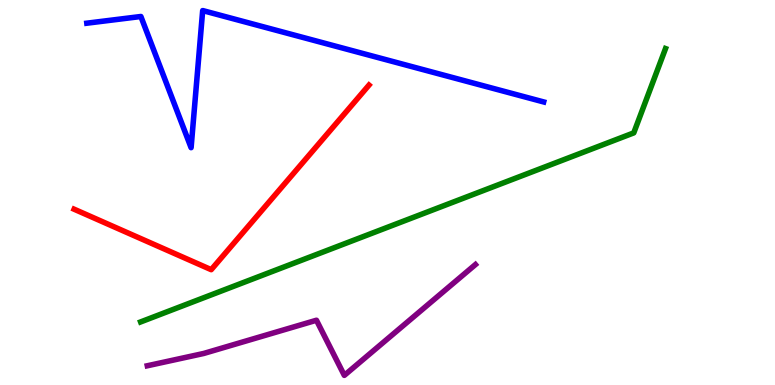[{'lines': ['blue', 'red'], 'intersections': []}, {'lines': ['green', 'red'], 'intersections': []}, {'lines': ['purple', 'red'], 'intersections': []}, {'lines': ['blue', 'green'], 'intersections': []}, {'lines': ['blue', 'purple'], 'intersections': []}, {'lines': ['green', 'purple'], 'intersections': []}]